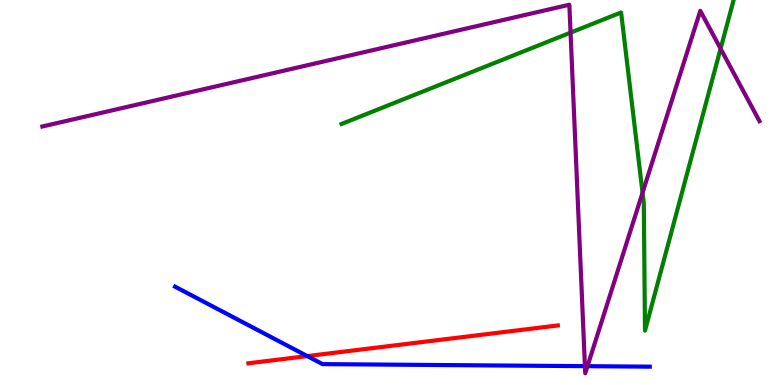[{'lines': ['blue', 'red'], 'intersections': [{'x': 3.96, 'y': 0.751}]}, {'lines': ['green', 'red'], 'intersections': []}, {'lines': ['purple', 'red'], 'intersections': []}, {'lines': ['blue', 'green'], 'intersections': []}, {'lines': ['blue', 'purple'], 'intersections': [{'x': 7.55, 'y': 0.489}, {'x': 7.58, 'y': 0.489}]}, {'lines': ['green', 'purple'], 'intersections': [{'x': 7.36, 'y': 9.15}, {'x': 8.29, 'y': 4.99}, {'x': 9.3, 'y': 8.74}]}]